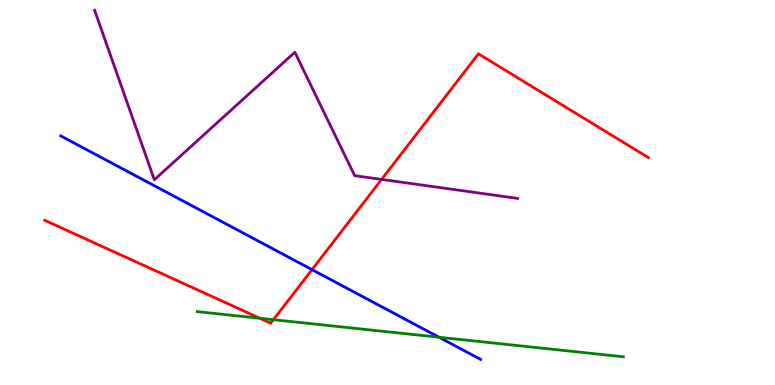[{'lines': ['blue', 'red'], 'intersections': [{'x': 4.03, 'y': 3.0}]}, {'lines': ['green', 'red'], 'intersections': [{'x': 3.35, 'y': 1.73}, {'x': 3.53, 'y': 1.7}]}, {'lines': ['purple', 'red'], 'intersections': [{'x': 4.92, 'y': 5.34}]}, {'lines': ['blue', 'green'], 'intersections': [{'x': 5.66, 'y': 1.24}]}, {'lines': ['blue', 'purple'], 'intersections': []}, {'lines': ['green', 'purple'], 'intersections': []}]